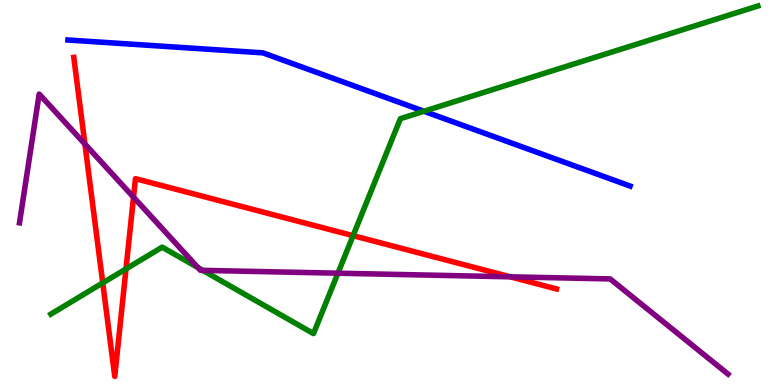[{'lines': ['blue', 'red'], 'intersections': []}, {'lines': ['green', 'red'], 'intersections': [{'x': 1.33, 'y': 2.65}, {'x': 1.63, 'y': 3.02}, {'x': 4.56, 'y': 3.88}]}, {'lines': ['purple', 'red'], 'intersections': [{'x': 1.1, 'y': 6.26}, {'x': 1.72, 'y': 4.88}, {'x': 6.58, 'y': 2.81}]}, {'lines': ['blue', 'green'], 'intersections': [{'x': 5.47, 'y': 7.11}]}, {'lines': ['blue', 'purple'], 'intersections': []}, {'lines': ['green', 'purple'], 'intersections': [{'x': 2.55, 'y': 3.05}, {'x': 2.62, 'y': 2.98}, {'x': 4.36, 'y': 2.9}]}]